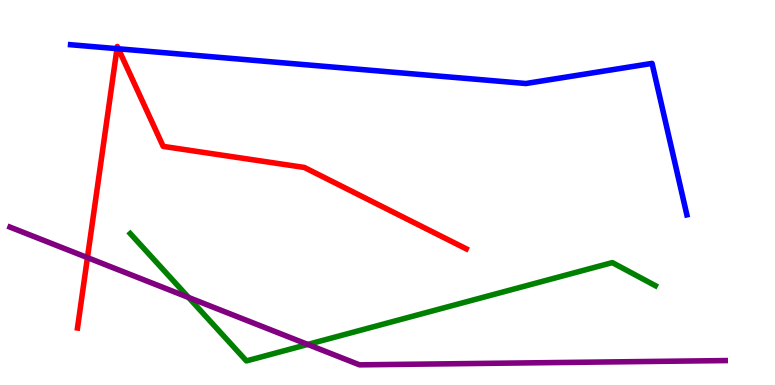[{'lines': ['blue', 'red'], 'intersections': [{'x': 1.51, 'y': 8.74}, {'x': 1.53, 'y': 8.73}]}, {'lines': ['green', 'red'], 'intersections': []}, {'lines': ['purple', 'red'], 'intersections': [{'x': 1.13, 'y': 3.31}]}, {'lines': ['blue', 'green'], 'intersections': []}, {'lines': ['blue', 'purple'], 'intersections': []}, {'lines': ['green', 'purple'], 'intersections': [{'x': 2.43, 'y': 2.27}, {'x': 3.97, 'y': 1.05}]}]